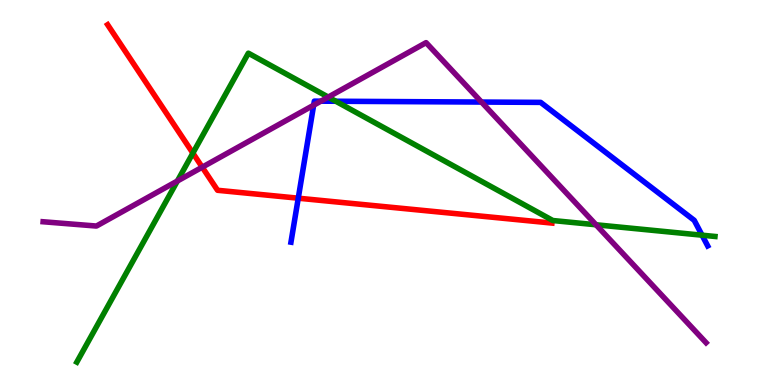[{'lines': ['blue', 'red'], 'intersections': [{'x': 3.85, 'y': 4.85}]}, {'lines': ['green', 'red'], 'intersections': [{'x': 2.49, 'y': 6.02}]}, {'lines': ['purple', 'red'], 'intersections': [{'x': 2.61, 'y': 5.66}]}, {'lines': ['blue', 'green'], 'intersections': [{'x': 4.33, 'y': 7.37}, {'x': 9.06, 'y': 3.89}]}, {'lines': ['blue', 'purple'], 'intersections': [{'x': 4.05, 'y': 7.27}, {'x': 4.14, 'y': 7.37}, {'x': 6.21, 'y': 7.35}]}, {'lines': ['green', 'purple'], 'intersections': [{'x': 2.29, 'y': 5.3}, {'x': 4.24, 'y': 7.48}, {'x': 7.69, 'y': 4.16}]}]